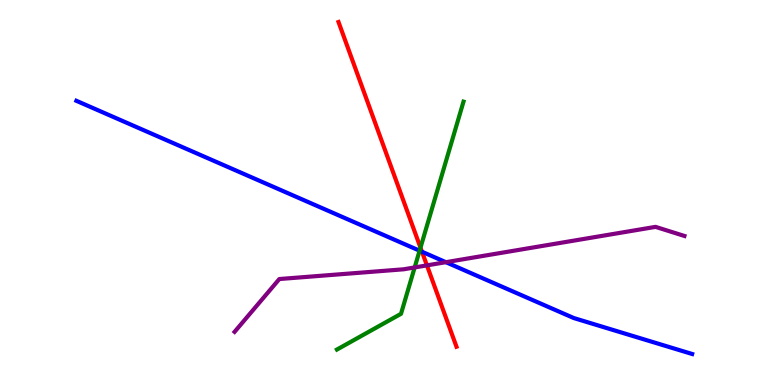[{'lines': ['blue', 'red'], 'intersections': [{'x': 5.44, 'y': 3.46}]}, {'lines': ['green', 'red'], 'intersections': [{'x': 5.43, 'y': 3.57}]}, {'lines': ['purple', 'red'], 'intersections': [{'x': 5.51, 'y': 3.11}]}, {'lines': ['blue', 'green'], 'intersections': [{'x': 5.41, 'y': 3.49}]}, {'lines': ['blue', 'purple'], 'intersections': [{'x': 5.75, 'y': 3.19}]}, {'lines': ['green', 'purple'], 'intersections': [{'x': 5.35, 'y': 3.05}]}]